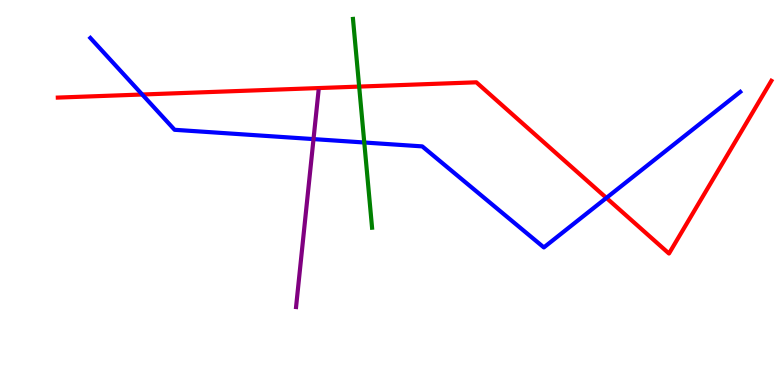[{'lines': ['blue', 'red'], 'intersections': [{'x': 1.84, 'y': 7.55}, {'x': 7.82, 'y': 4.86}]}, {'lines': ['green', 'red'], 'intersections': [{'x': 4.63, 'y': 7.75}]}, {'lines': ['purple', 'red'], 'intersections': []}, {'lines': ['blue', 'green'], 'intersections': [{'x': 4.7, 'y': 6.3}]}, {'lines': ['blue', 'purple'], 'intersections': [{'x': 4.05, 'y': 6.39}]}, {'lines': ['green', 'purple'], 'intersections': []}]